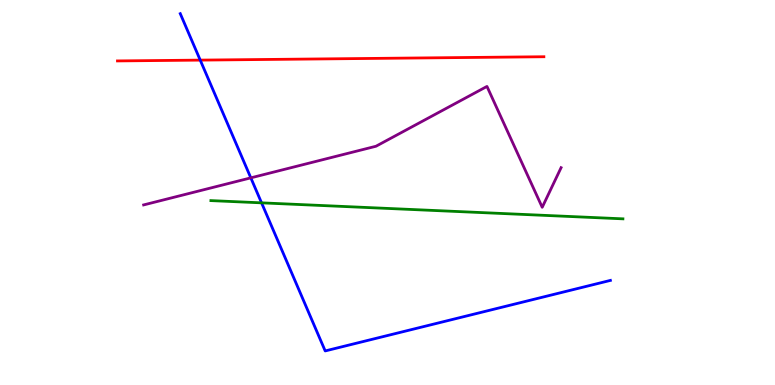[{'lines': ['blue', 'red'], 'intersections': [{'x': 2.58, 'y': 8.44}]}, {'lines': ['green', 'red'], 'intersections': []}, {'lines': ['purple', 'red'], 'intersections': []}, {'lines': ['blue', 'green'], 'intersections': [{'x': 3.37, 'y': 4.73}]}, {'lines': ['blue', 'purple'], 'intersections': [{'x': 3.24, 'y': 5.38}]}, {'lines': ['green', 'purple'], 'intersections': []}]